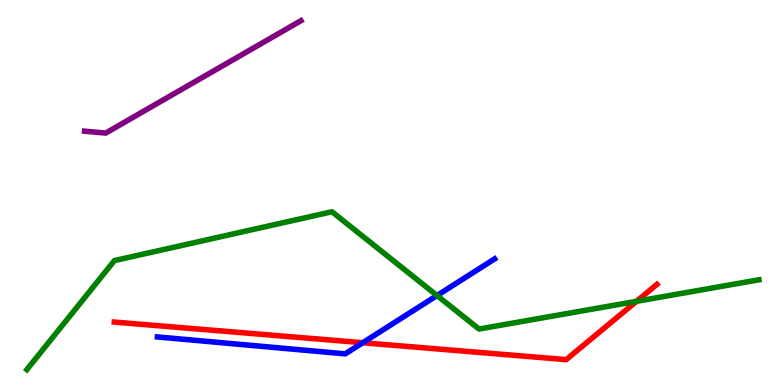[{'lines': ['blue', 'red'], 'intersections': [{'x': 4.68, 'y': 1.1}]}, {'lines': ['green', 'red'], 'intersections': [{'x': 8.21, 'y': 2.17}]}, {'lines': ['purple', 'red'], 'intersections': []}, {'lines': ['blue', 'green'], 'intersections': [{'x': 5.64, 'y': 2.32}]}, {'lines': ['blue', 'purple'], 'intersections': []}, {'lines': ['green', 'purple'], 'intersections': []}]